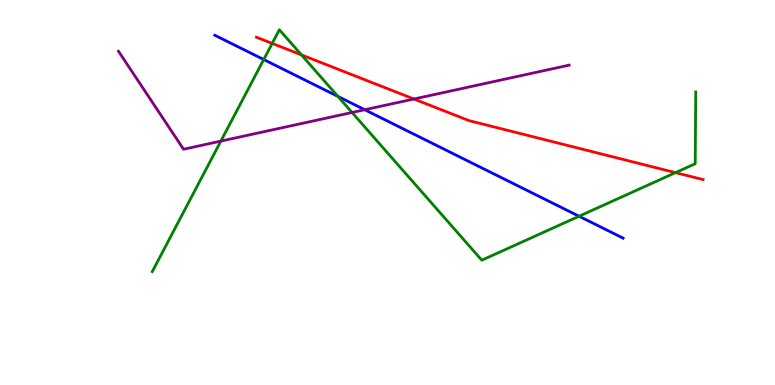[{'lines': ['blue', 'red'], 'intersections': []}, {'lines': ['green', 'red'], 'intersections': [{'x': 3.51, 'y': 8.87}, {'x': 3.89, 'y': 8.57}, {'x': 8.72, 'y': 5.52}]}, {'lines': ['purple', 'red'], 'intersections': [{'x': 5.34, 'y': 7.43}]}, {'lines': ['blue', 'green'], 'intersections': [{'x': 3.4, 'y': 8.45}, {'x': 4.36, 'y': 7.5}, {'x': 7.47, 'y': 4.38}]}, {'lines': ['blue', 'purple'], 'intersections': [{'x': 4.71, 'y': 7.15}]}, {'lines': ['green', 'purple'], 'intersections': [{'x': 2.85, 'y': 6.33}, {'x': 4.54, 'y': 7.08}]}]